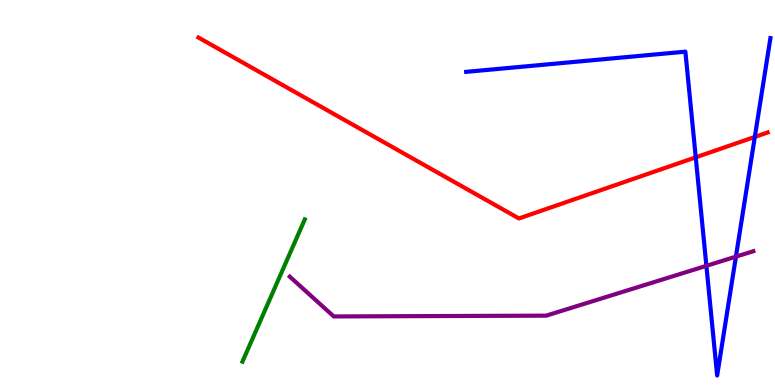[{'lines': ['blue', 'red'], 'intersections': [{'x': 8.98, 'y': 5.91}, {'x': 9.74, 'y': 6.44}]}, {'lines': ['green', 'red'], 'intersections': []}, {'lines': ['purple', 'red'], 'intersections': []}, {'lines': ['blue', 'green'], 'intersections': []}, {'lines': ['blue', 'purple'], 'intersections': [{'x': 9.11, 'y': 3.1}, {'x': 9.5, 'y': 3.33}]}, {'lines': ['green', 'purple'], 'intersections': []}]